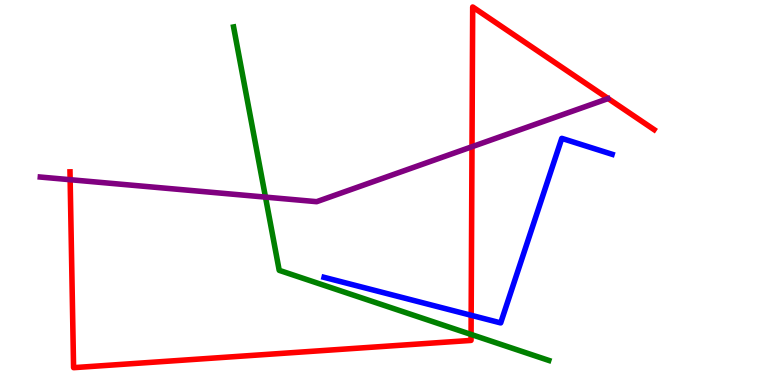[{'lines': ['blue', 'red'], 'intersections': [{'x': 6.08, 'y': 1.81}]}, {'lines': ['green', 'red'], 'intersections': [{'x': 6.08, 'y': 1.31}]}, {'lines': ['purple', 'red'], 'intersections': [{'x': 0.905, 'y': 5.33}, {'x': 6.09, 'y': 6.19}]}, {'lines': ['blue', 'green'], 'intersections': []}, {'lines': ['blue', 'purple'], 'intersections': []}, {'lines': ['green', 'purple'], 'intersections': [{'x': 3.43, 'y': 4.88}]}]